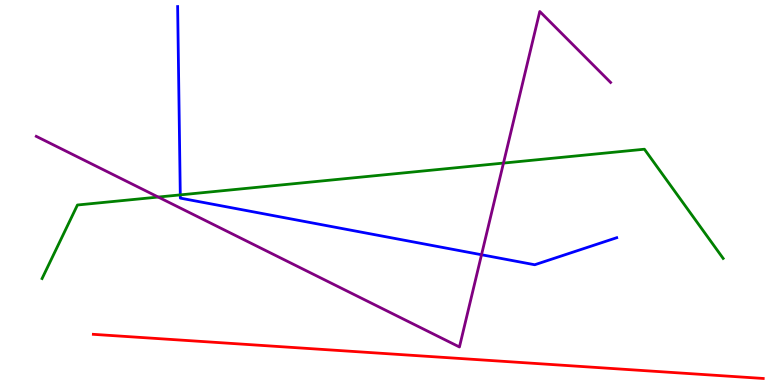[{'lines': ['blue', 'red'], 'intersections': []}, {'lines': ['green', 'red'], 'intersections': []}, {'lines': ['purple', 'red'], 'intersections': []}, {'lines': ['blue', 'green'], 'intersections': [{'x': 2.33, 'y': 4.94}]}, {'lines': ['blue', 'purple'], 'intersections': [{'x': 6.21, 'y': 3.38}]}, {'lines': ['green', 'purple'], 'intersections': [{'x': 2.04, 'y': 4.88}, {'x': 6.5, 'y': 5.76}]}]